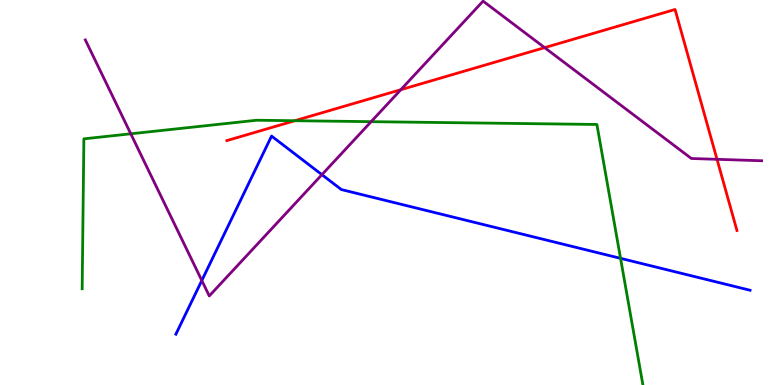[{'lines': ['blue', 'red'], 'intersections': []}, {'lines': ['green', 'red'], 'intersections': [{'x': 3.8, 'y': 6.86}]}, {'lines': ['purple', 'red'], 'intersections': [{'x': 5.17, 'y': 7.67}, {'x': 7.03, 'y': 8.76}, {'x': 9.25, 'y': 5.86}]}, {'lines': ['blue', 'green'], 'intersections': [{'x': 8.01, 'y': 3.29}]}, {'lines': ['blue', 'purple'], 'intersections': [{'x': 2.6, 'y': 2.71}, {'x': 4.15, 'y': 5.46}]}, {'lines': ['green', 'purple'], 'intersections': [{'x': 1.69, 'y': 6.52}, {'x': 4.79, 'y': 6.84}]}]